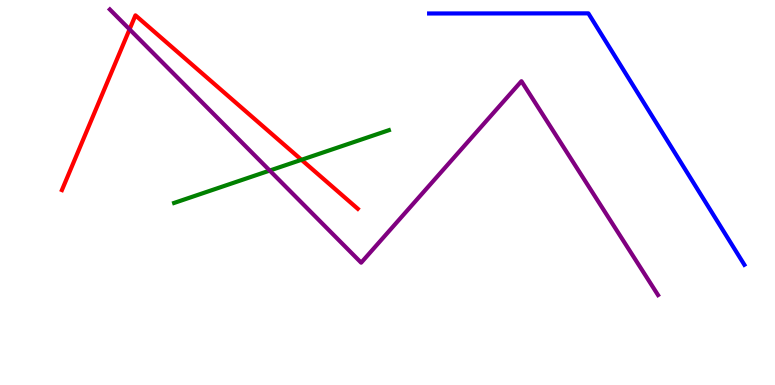[{'lines': ['blue', 'red'], 'intersections': []}, {'lines': ['green', 'red'], 'intersections': [{'x': 3.89, 'y': 5.85}]}, {'lines': ['purple', 'red'], 'intersections': [{'x': 1.67, 'y': 9.24}]}, {'lines': ['blue', 'green'], 'intersections': []}, {'lines': ['blue', 'purple'], 'intersections': []}, {'lines': ['green', 'purple'], 'intersections': [{'x': 3.48, 'y': 5.57}]}]